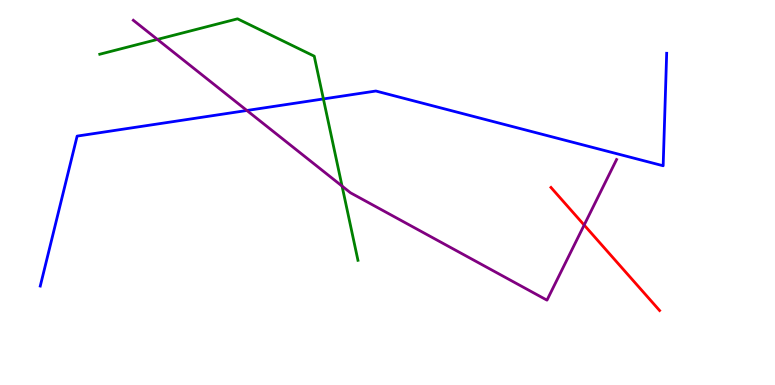[{'lines': ['blue', 'red'], 'intersections': []}, {'lines': ['green', 'red'], 'intersections': []}, {'lines': ['purple', 'red'], 'intersections': [{'x': 7.54, 'y': 4.15}]}, {'lines': ['blue', 'green'], 'intersections': [{'x': 4.17, 'y': 7.43}]}, {'lines': ['blue', 'purple'], 'intersections': [{'x': 3.19, 'y': 7.13}]}, {'lines': ['green', 'purple'], 'intersections': [{'x': 2.03, 'y': 8.98}, {'x': 4.41, 'y': 5.17}]}]